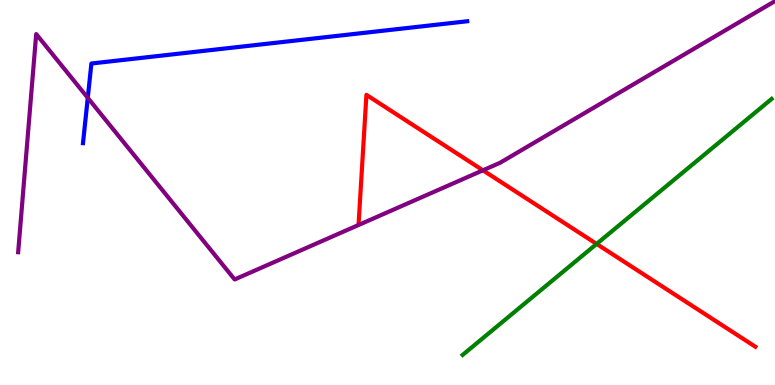[{'lines': ['blue', 'red'], 'intersections': []}, {'lines': ['green', 'red'], 'intersections': [{'x': 7.7, 'y': 3.66}]}, {'lines': ['purple', 'red'], 'intersections': [{'x': 6.23, 'y': 5.58}]}, {'lines': ['blue', 'green'], 'intersections': []}, {'lines': ['blue', 'purple'], 'intersections': [{'x': 1.13, 'y': 7.46}]}, {'lines': ['green', 'purple'], 'intersections': []}]